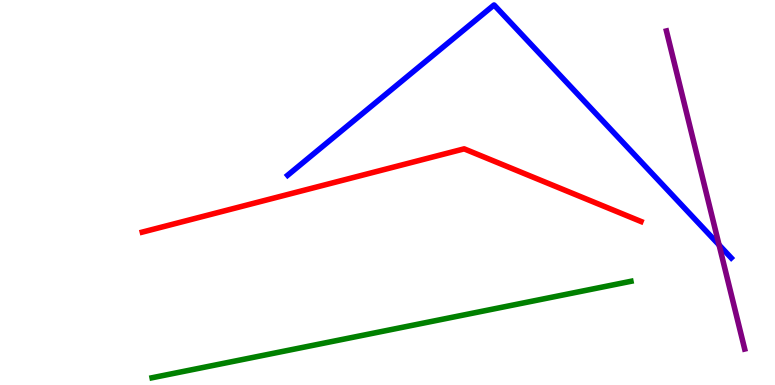[{'lines': ['blue', 'red'], 'intersections': []}, {'lines': ['green', 'red'], 'intersections': []}, {'lines': ['purple', 'red'], 'intersections': []}, {'lines': ['blue', 'green'], 'intersections': []}, {'lines': ['blue', 'purple'], 'intersections': [{'x': 9.28, 'y': 3.64}]}, {'lines': ['green', 'purple'], 'intersections': []}]